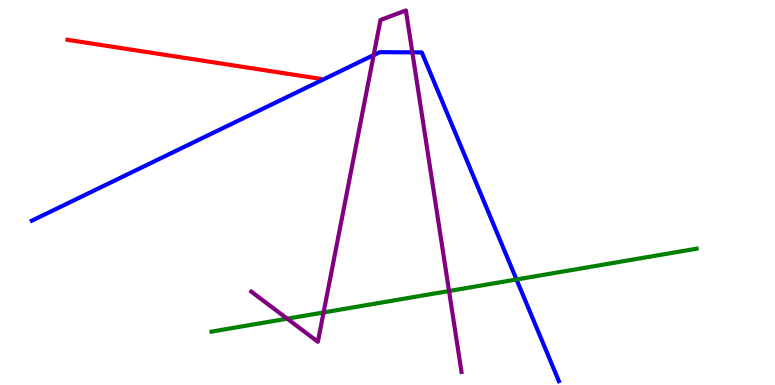[{'lines': ['blue', 'red'], 'intersections': []}, {'lines': ['green', 'red'], 'intersections': []}, {'lines': ['purple', 'red'], 'intersections': []}, {'lines': ['blue', 'green'], 'intersections': [{'x': 6.66, 'y': 2.74}]}, {'lines': ['blue', 'purple'], 'intersections': [{'x': 4.82, 'y': 8.57}, {'x': 5.32, 'y': 8.64}]}, {'lines': ['green', 'purple'], 'intersections': [{'x': 3.71, 'y': 1.72}, {'x': 4.18, 'y': 1.88}, {'x': 5.79, 'y': 2.44}]}]